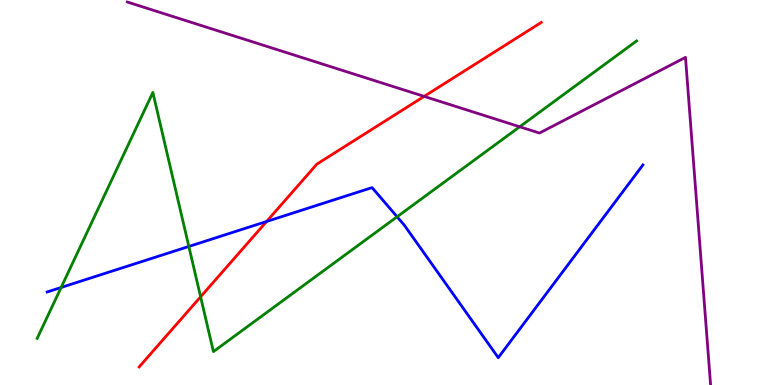[{'lines': ['blue', 'red'], 'intersections': [{'x': 3.44, 'y': 4.25}]}, {'lines': ['green', 'red'], 'intersections': [{'x': 2.59, 'y': 2.29}]}, {'lines': ['purple', 'red'], 'intersections': [{'x': 5.47, 'y': 7.5}]}, {'lines': ['blue', 'green'], 'intersections': [{'x': 0.789, 'y': 2.53}, {'x': 2.44, 'y': 3.6}, {'x': 5.12, 'y': 4.37}]}, {'lines': ['blue', 'purple'], 'intersections': []}, {'lines': ['green', 'purple'], 'intersections': [{'x': 6.71, 'y': 6.71}]}]